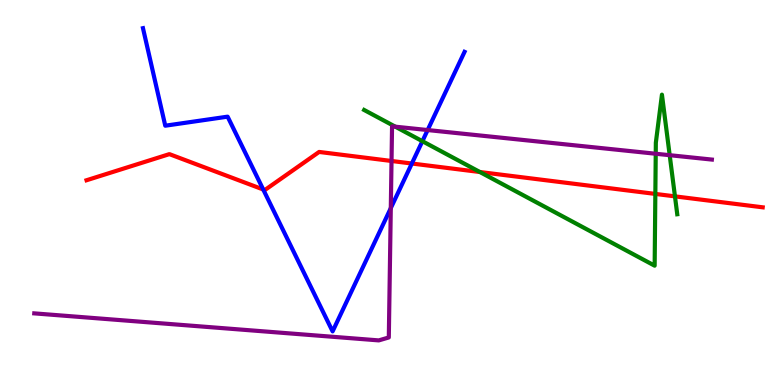[{'lines': ['blue', 'red'], 'intersections': [{'x': 3.4, 'y': 5.08}, {'x': 5.31, 'y': 5.75}]}, {'lines': ['green', 'red'], 'intersections': [{'x': 6.19, 'y': 5.53}, {'x': 8.46, 'y': 4.96}, {'x': 8.71, 'y': 4.9}]}, {'lines': ['purple', 'red'], 'intersections': [{'x': 5.05, 'y': 5.82}]}, {'lines': ['blue', 'green'], 'intersections': [{'x': 5.45, 'y': 6.33}]}, {'lines': ['blue', 'purple'], 'intersections': [{'x': 5.04, 'y': 4.59}, {'x': 5.52, 'y': 6.62}]}, {'lines': ['green', 'purple'], 'intersections': [{'x': 5.1, 'y': 6.71}, {'x': 8.46, 'y': 6.01}, {'x': 8.64, 'y': 5.97}]}]